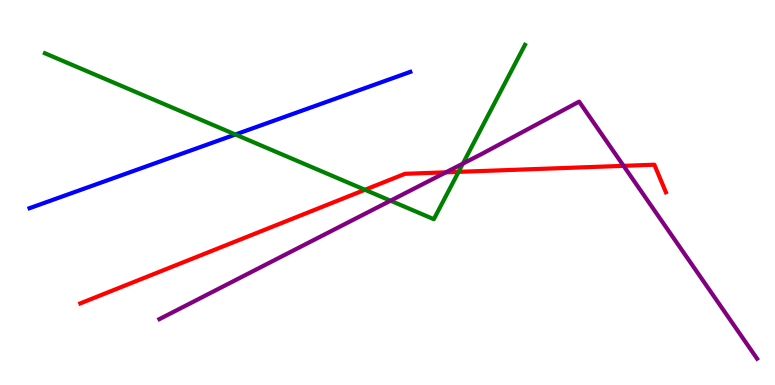[{'lines': ['blue', 'red'], 'intersections': []}, {'lines': ['green', 'red'], 'intersections': [{'x': 4.71, 'y': 5.07}, {'x': 5.92, 'y': 5.54}]}, {'lines': ['purple', 'red'], 'intersections': [{'x': 5.75, 'y': 5.52}, {'x': 8.05, 'y': 5.69}]}, {'lines': ['blue', 'green'], 'intersections': [{'x': 3.04, 'y': 6.51}]}, {'lines': ['blue', 'purple'], 'intersections': []}, {'lines': ['green', 'purple'], 'intersections': [{'x': 5.04, 'y': 4.79}, {'x': 5.97, 'y': 5.75}]}]